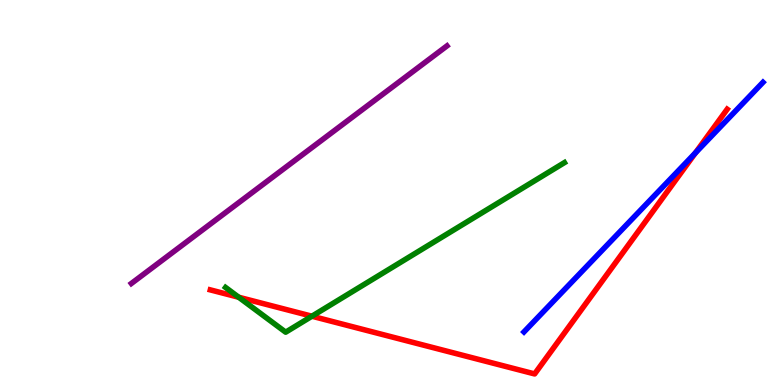[{'lines': ['blue', 'red'], 'intersections': [{'x': 8.97, 'y': 6.03}]}, {'lines': ['green', 'red'], 'intersections': [{'x': 3.08, 'y': 2.28}, {'x': 4.02, 'y': 1.79}]}, {'lines': ['purple', 'red'], 'intersections': []}, {'lines': ['blue', 'green'], 'intersections': []}, {'lines': ['blue', 'purple'], 'intersections': []}, {'lines': ['green', 'purple'], 'intersections': []}]